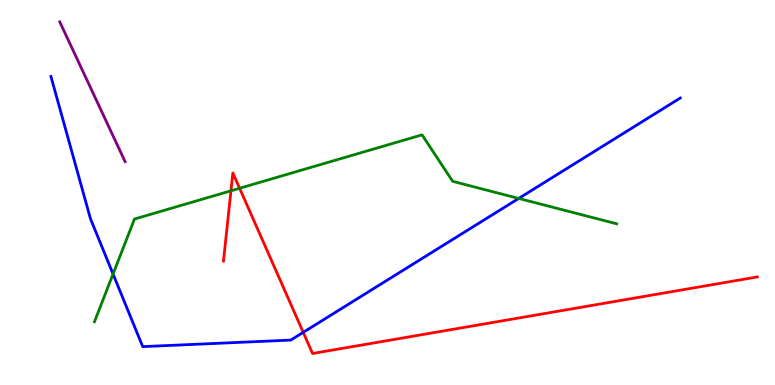[{'lines': ['blue', 'red'], 'intersections': [{'x': 3.91, 'y': 1.37}]}, {'lines': ['green', 'red'], 'intersections': [{'x': 2.98, 'y': 5.04}, {'x': 3.09, 'y': 5.11}]}, {'lines': ['purple', 'red'], 'intersections': []}, {'lines': ['blue', 'green'], 'intersections': [{'x': 1.46, 'y': 2.88}, {'x': 6.69, 'y': 4.85}]}, {'lines': ['blue', 'purple'], 'intersections': []}, {'lines': ['green', 'purple'], 'intersections': []}]